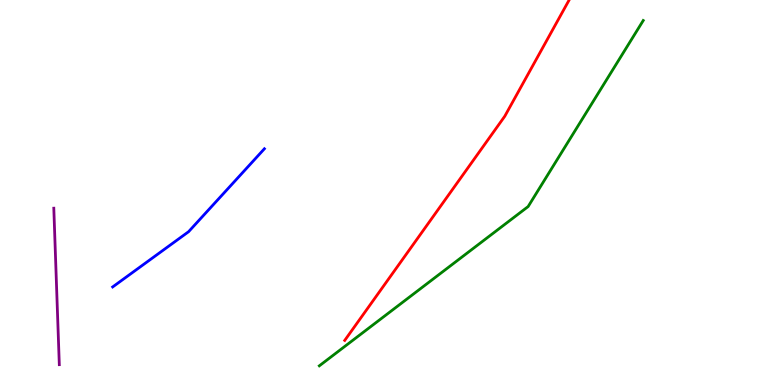[{'lines': ['blue', 'red'], 'intersections': []}, {'lines': ['green', 'red'], 'intersections': []}, {'lines': ['purple', 'red'], 'intersections': []}, {'lines': ['blue', 'green'], 'intersections': []}, {'lines': ['blue', 'purple'], 'intersections': []}, {'lines': ['green', 'purple'], 'intersections': []}]